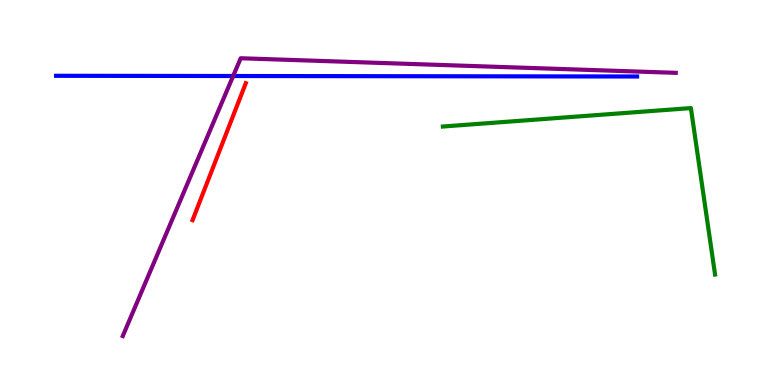[{'lines': ['blue', 'red'], 'intersections': []}, {'lines': ['green', 'red'], 'intersections': []}, {'lines': ['purple', 'red'], 'intersections': []}, {'lines': ['blue', 'green'], 'intersections': []}, {'lines': ['blue', 'purple'], 'intersections': [{'x': 3.01, 'y': 8.03}]}, {'lines': ['green', 'purple'], 'intersections': []}]